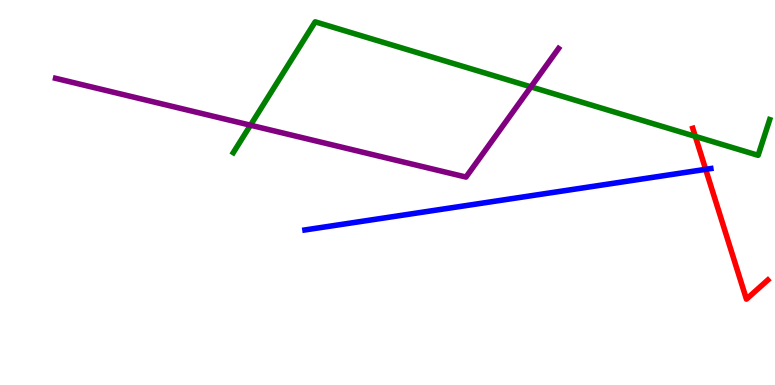[{'lines': ['blue', 'red'], 'intersections': [{'x': 9.11, 'y': 5.6}]}, {'lines': ['green', 'red'], 'intersections': [{'x': 8.97, 'y': 6.46}]}, {'lines': ['purple', 'red'], 'intersections': []}, {'lines': ['blue', 'green'], 'intersections': []}, {'lines': ['blue', 'purple'], 'intersections': []}, {'lines': ['green', 'purple'], 'intersections': [{'x': 3.23, 'y': 6.75}, {'x': 6.85, 'y': 7.74}]}]